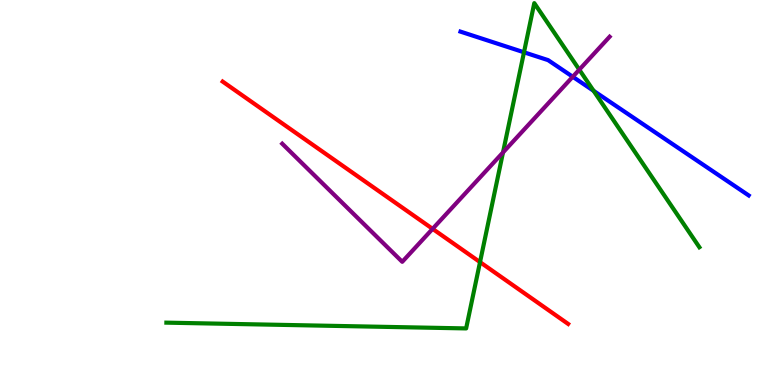[{'lines': ['blue', 'red'], 'intersections': []}, {'lines': ['green', 'red'], 'intersections': [{'x': 6.19, 'y': 3.19}]}, {'lines': ['purple', 'red'], 'intersections': [{'x': 5.58, 'y': 4.06}]}, {'lines': ['blue', 'green'], 'intersections': [{'x': 6.76, 'y': 8.64}, {'x': 7.66, 'y': 7.64}]}, {'lines': ['blue', 'purple'], 'intersections': [{'x': 7.39, 'y': 8.01}]}, {'lines': ['green', 'purple'], 'intersections': [{'x': 6.49, 'y': 6.04}, {'x': 7.47, 'y': 8.19}]}]